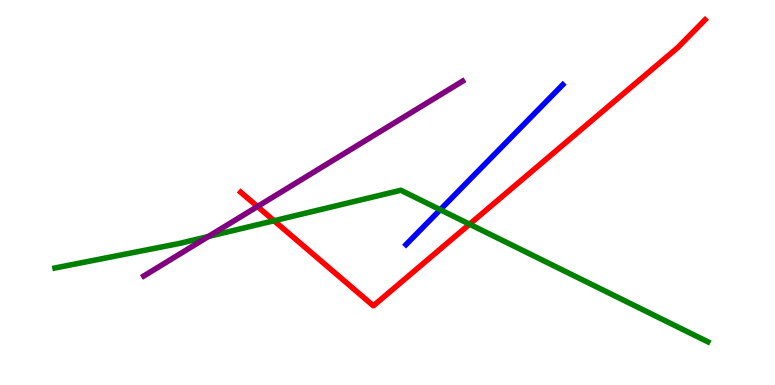[{'lines': ['blue', 'red'], 'intersections': []}, {'lines': ['green', 'red'], 'intersections': [{'x': 3.54, 'y': 4.27}, {'x': 6.06, 'y': 4.18}]}, {'lines': ['purple', 'red'], 'intersections': [{'x': 3.32, 'y': 4.64}]}, {'lines': ['blue', 'green'], 'intersections': [{'x': 5.68, 'y': 4.55}]}, {'lines': ['blue', 'purple'], 'intersections': []}, {'lines': ['green', 'purple'], 'intersections': [{'x': 2.69, 'y': 3.86}]}]